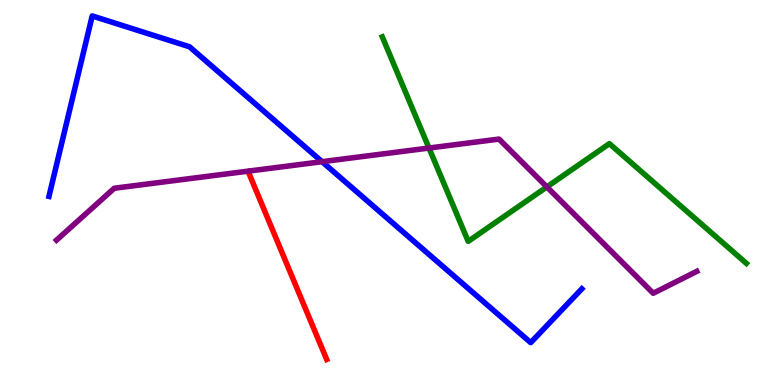[{'lines': ['blue', 'red'], 'intersections': []}, {'lines': ['green', 'red'], 'intersections': []}, {'lines': ['purple', 'red'], 'intersections': []}, {'lines': ['blue', 'green'], 'intersections': []}, {'lines': ['blue', 'purple'], 'intersections': [{'x': 4.16, 'y': 5.8}]}, {'lines': ['green', 'purple'], 'intersections': [{'x': 5.54, 'y': 6.15}, {'x': 7.06, 'y': 5.14}]}]